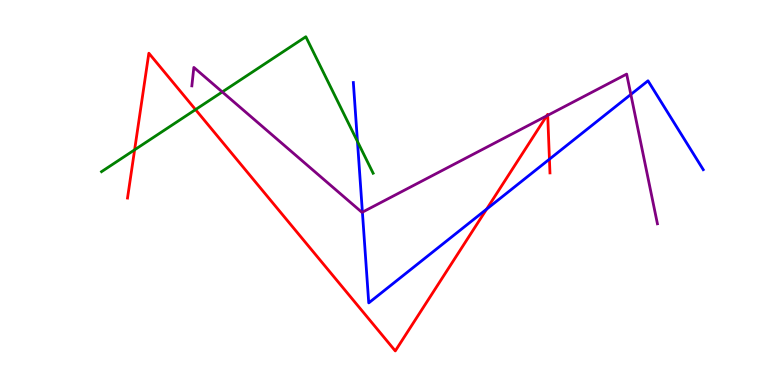[{'lines': ['blue', 'red'], 'intersections': [{'x': 6.28, 'y': 4.57}, {'x': 7.09, 'y': 5.87}]}, {'lines': ['green', 'red'], 'intersections': [{'x': 1.74, 'y': 6.11}, {'x': 2.52, 'y': 7.15}]}, {'lines': ['purple', 'red'], 'intersections': [{'x': 7.05, 'y': 6.99}, {'x': 7.07, 'y': 7.0}]}, {'lines': ['blue', 'green'], 'intersections': [{'x': 4.61, 'y': 6.33}]}, {'lines': ['blue', 'purple'], 'intersections': [{'x': 4.68, 'y': 4.49}, {'x': 8.14, 'y': 7.55}]}, {'lines': ['green', 'purple'], 'intersections': [{'x': 2.87, 'y': 7.61}]}]